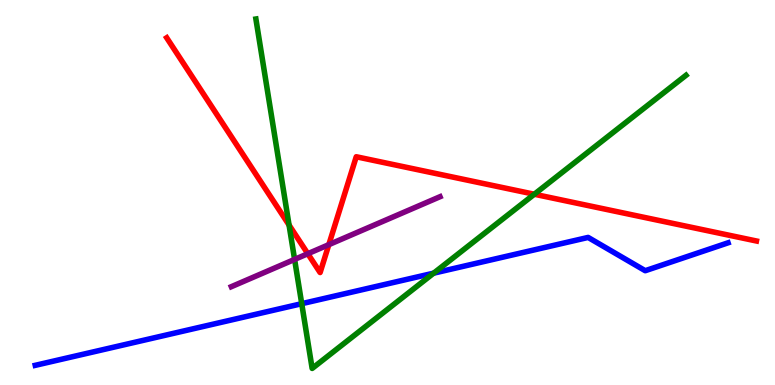[{'lines': ['blue', 'red'], 'intersections': []}, {'lines': ['green', 'red'], 'intersections': [{'x': 3.73, 'y': 4.16}, {'x': 6.89, 'y': 4.95}]}, {'lines': ['purple', 'red'], 'intersections': [{'x': 3.97, 'y': 3.41}, {'x': 4.24, 'y': 3.65}]}, {'lines': ['blue', 'green'], 'intersections': [{'x': 3.89, 'y': 2.11}, {'x': 5.6, 'y': 2.9}]}, {'lines': ['blue', 'purple'], 'intersections': []}, {'lines': ['green', 'purple'], 'intersections': [{'x': 3.8, 'y': 3.26}]}]